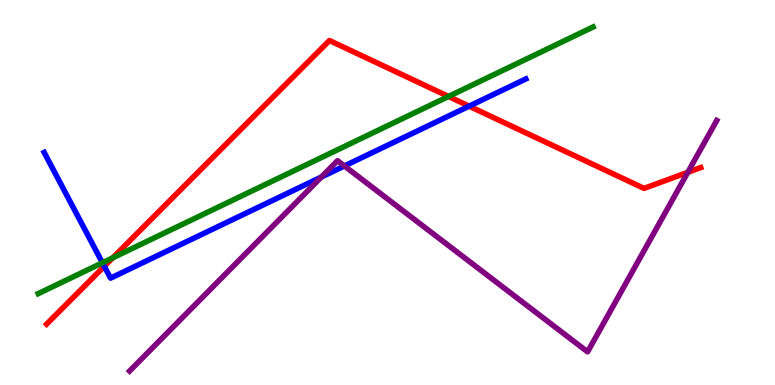[{'lines': ['blue', 'red'], 'intersections': [{'x': 1.35, 'y': 3.08}, {'x': 6.05, 'y': 7.24}]}, {'lines': ['green', 'red'], 'intersections': [{'x': 1.45, 'y': 3.3}, {'x': 5.79, 'y': 7.49}]}, {'lines': ['purple', 'red'], 'intersections': [{'x': 8.87, 'y': 5.52}]}, {'lines': ['blue', 'green'], 'intersections': [{'x': 1.32, 'y': 3.17}]}, {'lines': ['blue', 'purple'], 'intersections': [{'x': 4.15, 'y': 5.4}, {'x': 4.44, 'y': 5.69}]}, {'lines': ['green', 'purple'], 'intersections': []}]